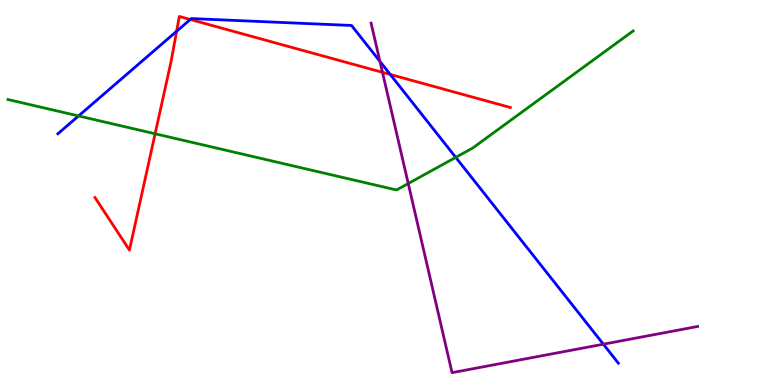[{'lines': ['blue', 'red'], 'intersections': [{'x': 2.28, 'y': 9.19}, {'x': 2.46, 'y': 9.49}, {'x': 5.04, 'y': 8.07}]}, {'lines': ['green', 'red'], 'intersections': [{'x': 2.0, 'y': 6.53}]}, {'lines': ['purple', 'red'], 'intersections': [{'x': 4.94, 'y': 8.12}]}, {'lines': ['blue', 'green'], 'intersections': [{'x': 1.01, 'y': 6.99}, {'x': 5.88, 'y': 5.91}]}, {'lines': ['blue', 'purple'], 'intersections': [{'x': 4.9, 'y': 8.4}, {'x': 7.79, 'y': 1.06}]}, {'lines': ['green', 'purple'], 'intersections': [{'x': 5.27, 'y': 5.23}]}]